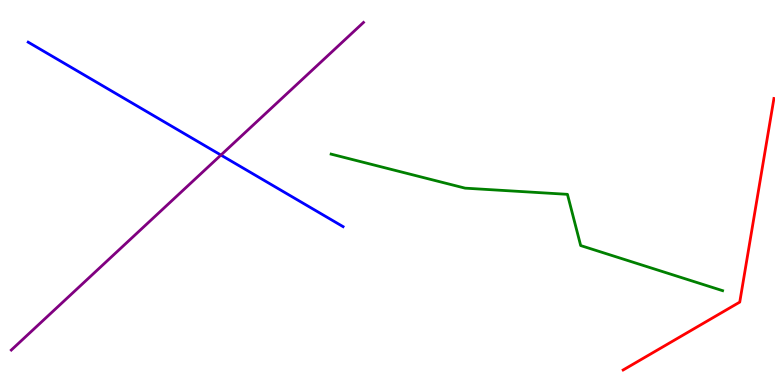[{'lines': ['blue', 'red'], 'intersections': []}, {'lines': ['green', 'red'], 'intersections': []}, {'lines': ['purple', 'red'], 'intersections': []}, {'lines': ['blue', 'green'], 'intersections': []}, {'lines': ['blue', 'purple'], 'intersections': [{'x': 2.85, 'y': 5.97}]}, {'lines': ['green', 'purple'], 'intersections': []}]